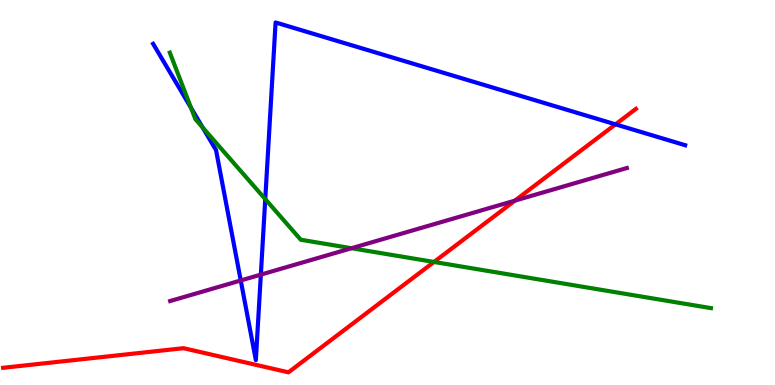[{'lines': ['blue', 'red'], 'intersections': [{'x': 7.94, 'y': 6.77}]}, {'lines': ['green', 'red'], 'intersections': [{'x': 5.6, 'y': 3.2}]}, {'lines': ['purple', 'red'], 'intersections': [{'x': 6.64, 'y': 4.79}]}, {'lines': ['blue', 'green'], 'intersections': [{'x': 2.47, 'y': 7.2}, {'x': 2.61, 'y': 6.69}, {'x': 3.42, 'y': 4.83}]}, {'lines': ['blue', 'purple'], 'intersections': [{'x': 3.11, 'y': 2.71}, {'x': 3.37, 'y': 2.87}]}, {'lines': ['green', 'purple'], 'intersections': [{'x': 4.54, 'y': 3.55}]}]